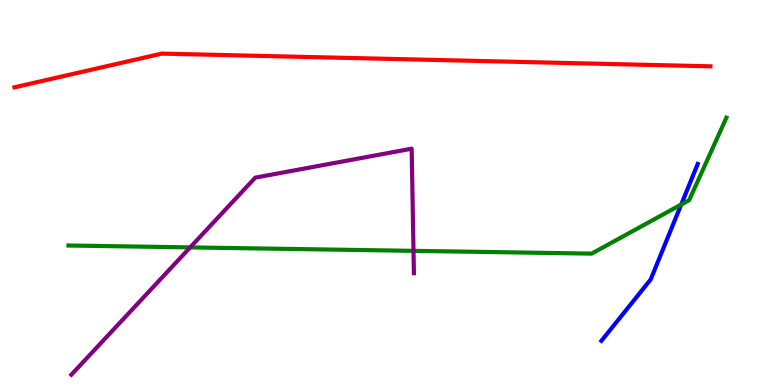[{'lines': ['blue', 'red'], 'intersections': []}, {'lines': ['green', 'red'], 'intersections': []}, {'lines': ['purple', 'red'], 'intersections': []}, {'lines': ['blue', 'green'], 'intersections': [{'x': 8.79, 'y': 4.69}]}, {'lines': ['blue', 'purple'], 'intersections': []}, {'lines': ['green', 'purple'], 'intersections': [{'x': 2.45, 'y': 3.57}, {'x': 5.34, 'y': 3.48}]}]